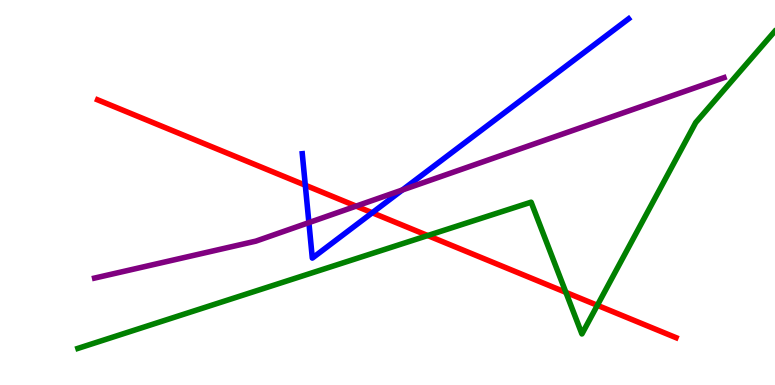[{'lines': ['blue', 'red'], 'intersections': [{'x': 3.94, 'y': 5.19}, {'x': 4.8, 'y': 4.47}]}, {'lines': ['green', 'red'], 'intersections': [{'x': 5.52, 'y': 3.88}, {'x': 7.3, 'y': 2.41}, {'x': 7.71, 'y': 2.07}]}, {'lines': ['purple', 'red'], 'intersections': [{'x': 4.6, 'y': 4.65}]}, {'lines': ['blue', 'green'], 'intersections': []}, {'lines': ['blue', 'purple'], 'intersections': [{'x': 3.99, 'y': 4.22}, {'x': 5.19, 'y': 5.07}]}, {'lines': ['green', 'purple'], 'intersections': []}]